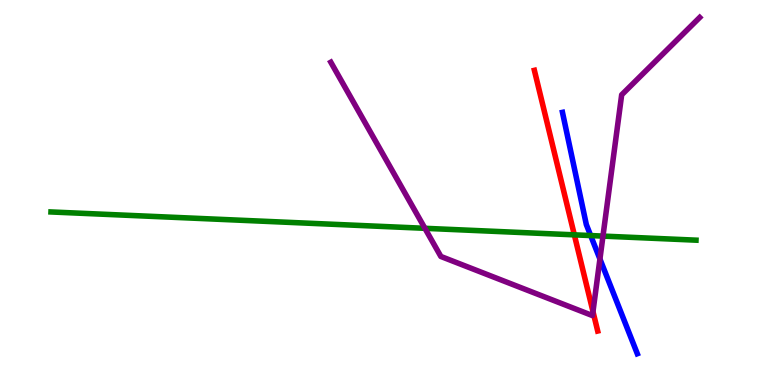[{'lines': ['blue', 'red'], 'intersections': []}, {'lines': ['green', 'red'], 'intersections': [{'x': 7.41, 'y': 3.9}]}, {'lines': ['purple', 'red'], 'intersections': [{'x': 7.65, 'y': 1.91}]}, {'lines': ['blue', 'green'], 'intersections': [{'x': 7.62, 'y': 3.88}]}, {'lines': ['blue', 'purple'], 'intersections': [{'x': 7.74, 'y': 3.27}]}, {'lines': ['green', 'purple'], 'intersections': [{'x': 5.48, 'y': 4.07}, {'x': 7.78, 'y': 3.87}]}]